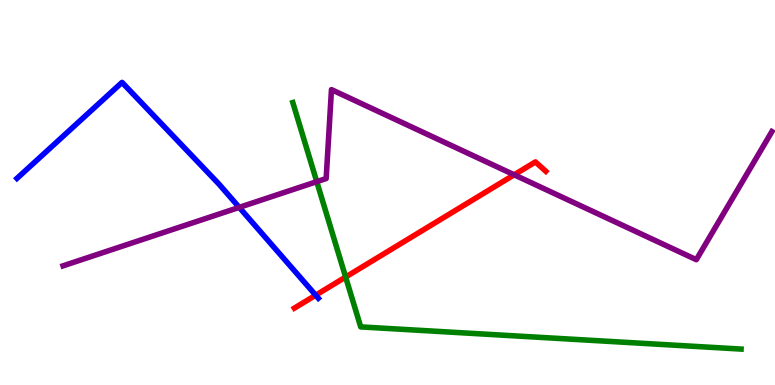[{'lines': ['blue', 'red'], 'intersections': [{'x': 4.07, 'y': 2.33}]}, {'lines': ['green', 'red'], 'intersections': [{'x': 4.46, 'y': 2.8}]}, {'lines': ['purple', 'red'], 'intersections': [{'x': 6.63, 'y': 5.46}]}, {'lines': ['blue', 'green'], 'intersections': []}, {'lines': ['blue', 'purple'], 'intersections': [{'x': 3.09, 'y': 4.61}]}, {'lines': ['green', 'purple'], 'intersections': [{'x': 4.09, 'y': 5.28}]}]